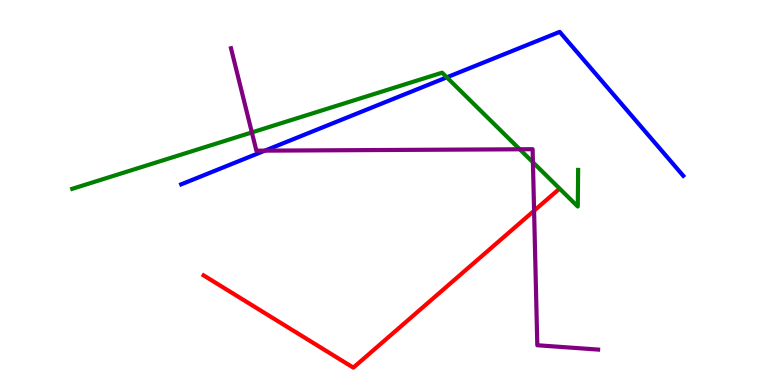[{'lines': ['blue', 'red'], 'intersections': []}, {'lines': ['green', 'red'], 'intersections': []}, {'lines': ['purple', 'red'], 'intersections': [{'x': 6.89, 'y': 4.53}]}, {'lines': ['blue', 'green'], 'intersections': [{'x': 5.77, 'y': 7.99}]}, {'lines': ['blue', 'purple'], 'intersections': [{'x': 3.42, 'y': 6.09}]}, {'lines': ['green', 'purple'], 'intersections': [{'x': 3.25, 'y': 6.56}, {'x': 6.71, 'y': 6.12}, {'x': 6.88, 'y': 5.78}]}]